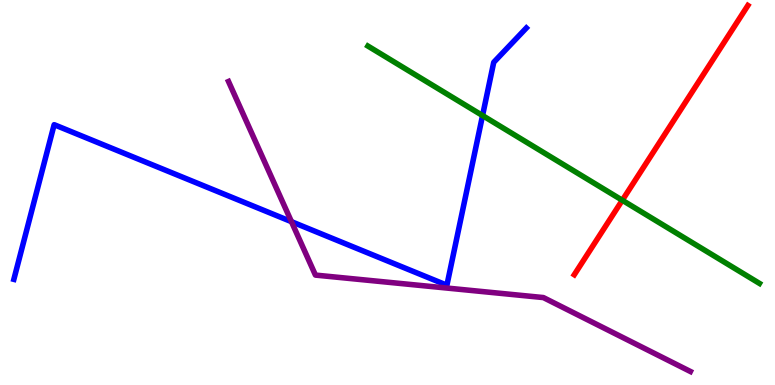[{'lines': ['blue', 'red'], 'intersections': []}, {'lines': ['green', 'red'], 'intersections': [{'x': 8.03, 'y': 4.8}]}, {'lines': ['purple', 'red'], 'intersections': []}, {'lines': ['blue', 'green'], 'intersections': [{'x': 6.23, 'y': 7.0}]}, {'lines': ['blue', 'purple'], 'intersections': [{'x': 3.76, 'y': 4.24}]}, {'lines': ['green', 'purple'], 'intersections': []}]